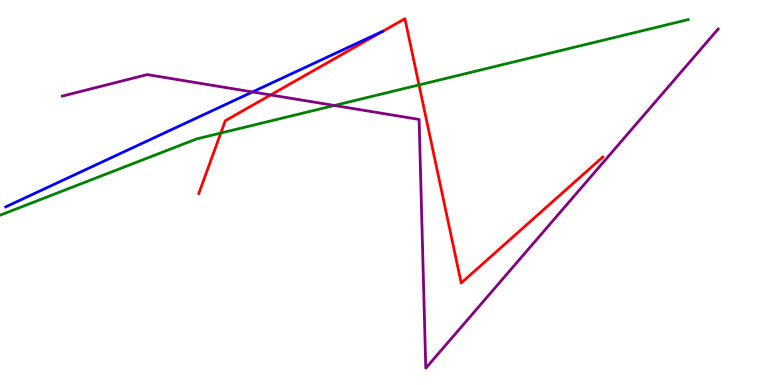[{'lines': ['blue', 'red'], 'intersections': []}, {'lines': ['green', 'red'], 'intersections': [{'x': 2.85, 'y': 6.54}, {'x': 5.41, 'y': 7.79}]}, {'lines': ['purple', 'red'], 'intersections': [{'x': 3.49, 'y': 7.53}]}, {'lines': ['blue', 'green'], 'intersections': []}, {'lines': ['blue', 'purple'], 'intersections': [{'x': 3.26, 'y': 7.61}]}, {'lines': ['green', 'purple'], 'intersections': [{'x': 4.32, 'y': 7.26}]}]